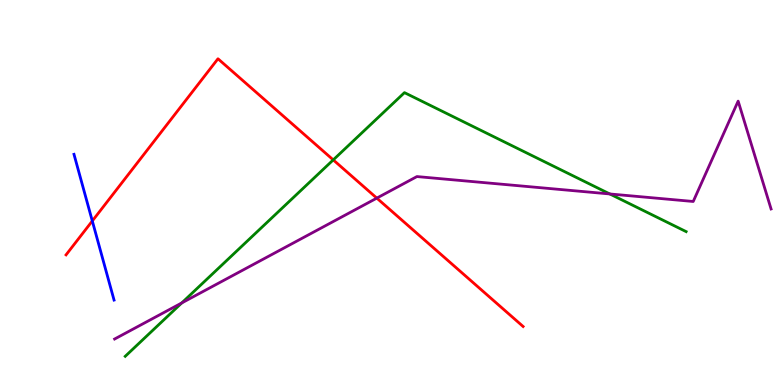[{'lines': ['blue', 'red'], 'intersections': [{'x': 1.19, 'y': 4.26}]}, {'lines': ['green', 'red'], 'intersections': [{'x': 4.3, 'y': 5.85}]}, {'lines': ['purple', 'red'], 'intersections': [{'x': 4.86, 'y': 4.85}]}, {'lines': ['blue', 'green'], 'intersections': []}, {'lines': ['blue', 'purple'], 'intersections': []}, {'lines': ['green', 'purple'], 'intersections': [{'x': 2.35, 'y': 2.13}, {'x': 7.87, 'y': 4.96}]}]